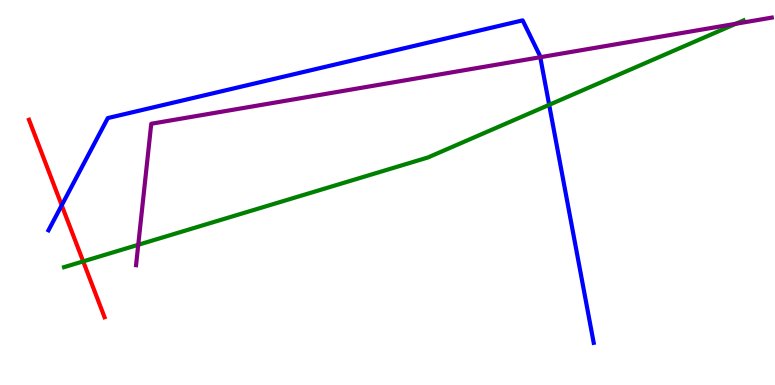[{'lines': ['blue', 'red'], 'intersections': [{'x': 0.796, 'y': 4.67}]}, {'lines': ['green', 'red'], 'intersections': [{'x': 1.07, 'y': 3.21}]}, {'lines': ['purple', 'red'], 'intersections': []}, {'lines': ['blue', 'green'], 'intersections': [{'x': 7.09, 'y': 7.28}]}, {'lines': ['blue', 'purple'], 'intersections': [{'x': 6.97, 'y': 8.51}]}, {'lines': ['green', 'purple'], 'intersections': [{'x': 1.78, 'y': 3.64}, {'x': 9.49, 'y': 9.38}]}]